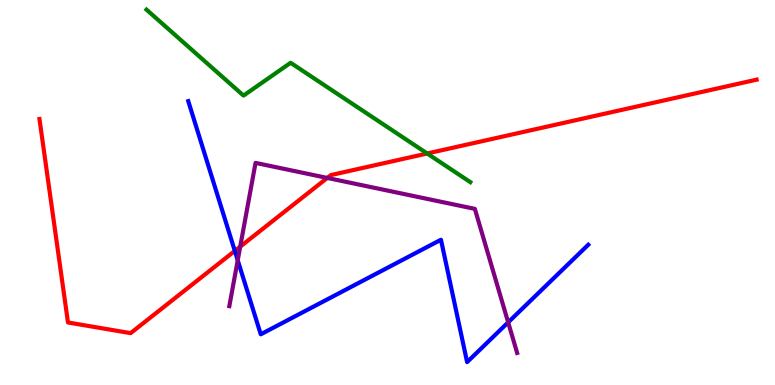[{'lines': ['blue', 'red'], 'intersections': [{'x': 3.03, 'y': 3.48}]}, {'lines': ['green', 'red'], 'intersections': [{'x': 5.51, 'y': 6.01}]}, {'lines': ['purple', 'red'], 'intersections': [{'x': 3.1, 'y': 3.59}, {'x': 4.22, 'y': 5.38}]}, {'lines': ['blue', 'green'], 'intersections': []}, {'lines': ['blue', 'purple'], 'intersections': [{'x': 3.07, 'y': 3.24}, {'x': 6.56, 'y': 1.63}]}, {'lines': ['green', 'purple'], 'intersections': []}]